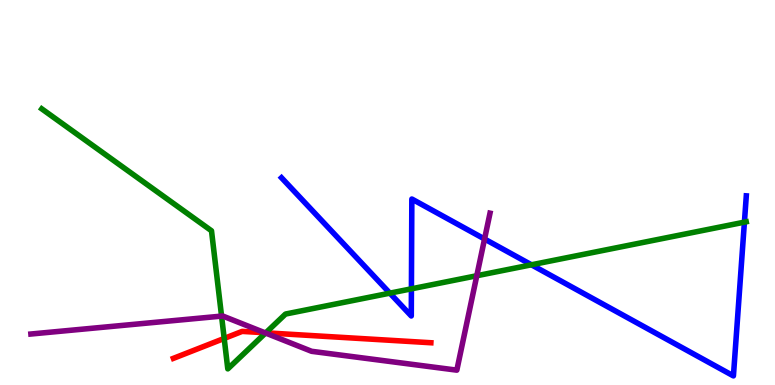[{'lines': ['blue', 'red'], 'intersections': []}, {'lines': ['green', 'red'], 'intersections': [{'x': 2.89, 'y': 1.21}, {'x': 3.43, 'y': 1.36}]}, {'lines': ['purple', 'red'], 'intersections': [{'x': 3.42, 'y': 1.36}]}, {'lines': ['blue', 'green'], 'intersections': [{'x': 5.03, 'y': 2.39}, {'x': 5.31, 'y': 2.5}, {'x': 6.86, 'y': 3.12}, {'x': 9.61, 'y': 4.23}]}, {'lines': ['blue', 'purple'], 'intersections': [{'x': 6.25, 'y': 3.79}]}, {'lines': ['green', 'purple'], 'intersections': [{'x': 2.86, 'y': 1.79}, {'x': 3.43, 'y': 1.35}, {'x': 6.15, 'y': 2.84}]}]